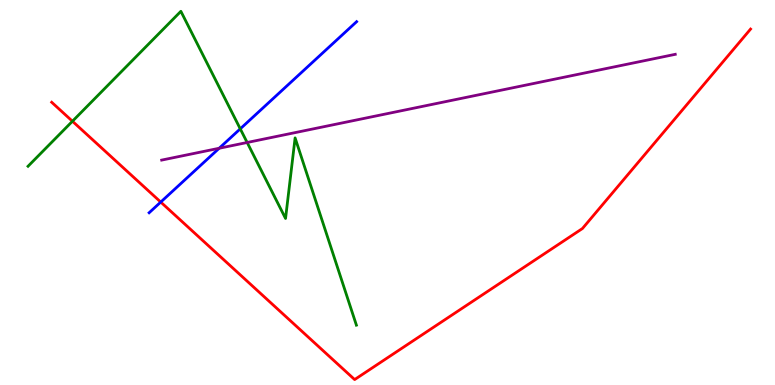[{'lines': ['blue', 'red'], 'intersections': [{'x': 2.07, 'y': 4.75}]}, {'lines': ['green', 'red'], 'intersections': [{'x': 0.935, 'y': 6.85}]}, {'lines': ['purple', 'red'], 'intersections': []}, {'lines': ['blue', 'green'], 'intersections': [{'x': 3.1, 'y': 6.65}]}, {'lines': ['blue', 'purple'], 'intersections': [{'x': 2.83, 'y': 6.15}]}, {'lines': ['green', 'purple'], 'intersections': [{'x': 3.19, 'y': 6.3}]}]